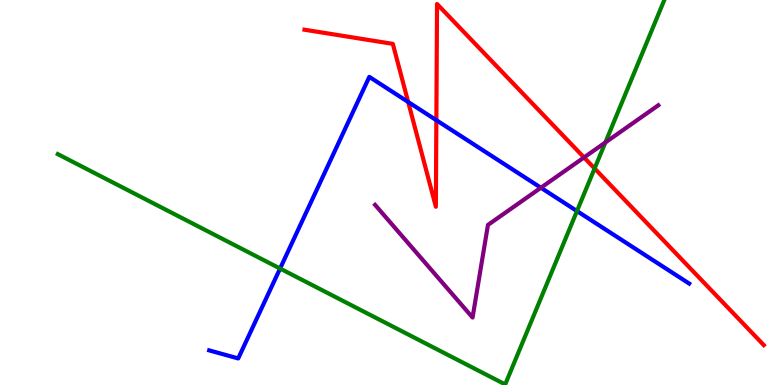[{'lines': ['blue', 'red'], 'intersections': [{'x': 5.27, 'y': 7.35}, {'x': 5.63, 'y': 6.88}]}, {'lines': ['green', 'red'], 'intersections': [{'x': 7.67, 'y': 5.62}]}, {'lines': ['purple', 'red'], 'intersections': [{'x': 7.54, 'y': 5.91}]}, {'lines': ['blue', 'green'], 'intersections': [{'x': 3.61, 'y': 3.03}, {'x': 7.44, 'y': 4.52}]}, {'lines': ['blue', 'purple'], 'intersections': [{'x': 6.98, 'y': 5.12}]}, {'lines': ['green', 'purple'], 'intersections': [{'x': 7.81, 'y': 6.3}]}]